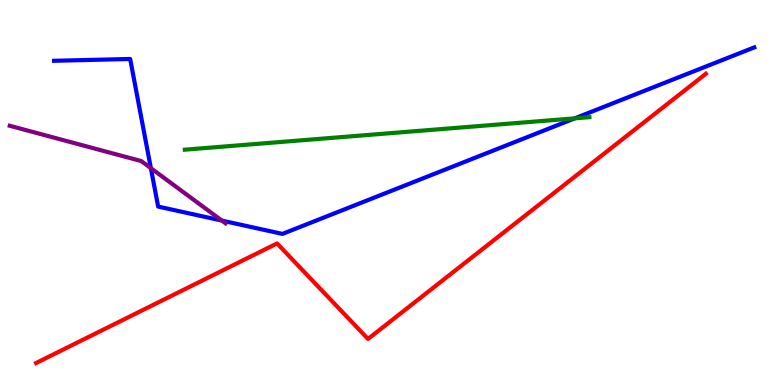[{'lines': ['blue', 'red'], 'intersections': []}, {'lines': ['green', 'red'], 'intersections': []}, {'lines': ['purple', 'red'], 'intersections': []}, {'lines': ['blue', 'green'], 'intersections': [{'x': 7.42, 'y': 6.93}]}, {'lines': ['blue', 'purple'], 'intersections': [{'x': 1.95, 'y': 5.63}, {'x': 2.86, 'y': 4.27}]}, {'lines': ['green', 'purple'], 'intersections': []}]